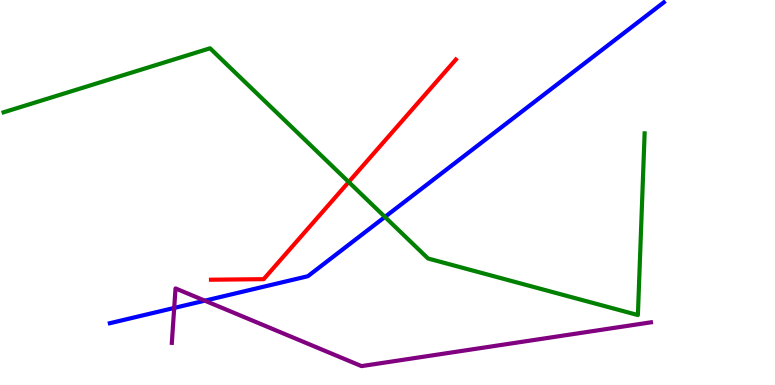[{'lines': ['blue', 'red'], 'intersections': []}, {'lines': ['green', 'red'], 'intersections': [{'x': 4.5, 'y': 5.27}]}, {'lines': ['purple', 'red'], 'intersections': []}, {'lines': ['blue', 'green'], 'intersections': [{'x': 4.97, 'y': 4.37}]}, {'lines': ['blue', 'purple'], 'intersections': [{'x': 2.25, 'y': 2.0}, {'x': 2.64, 'y': 2.19}]}, {'lines': ['green', 'purple'], 'intersections': []}]